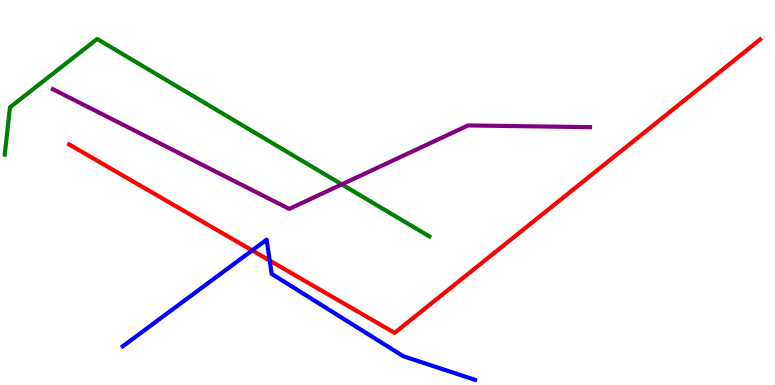[{'lines': ['blue', 'red'], 'intersections': [{'x': 3.25, 'y': 3.5}, {'x': 3.48, 'y': 3.23}]}, {'lines': ['green', 'red'], 'intersections': []}, {'lines': ['purple', 'red'], 'intersections': []}, {'lines': ['blue', 'green'], 'intersections': []}, {'lines': ['blue', 'purple'], 'intersections': []}, {'lines': ['green', 'purple'], 'intersections': [{'x': 4.41, 'y': 5.21}]}]